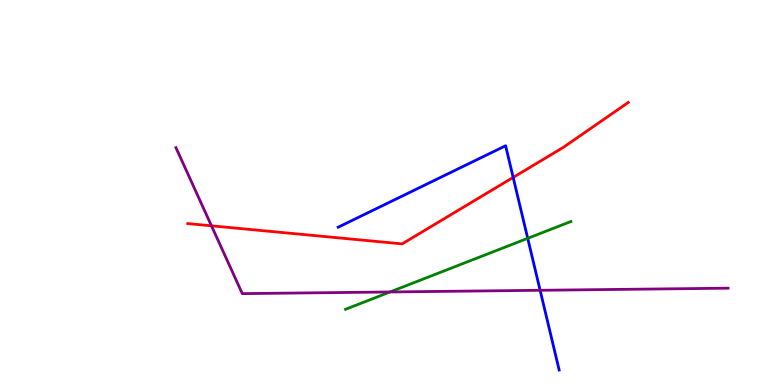[{'lines': ['blue', 'red'], 'intersections': [{'x': 6.62, 'y': 5.39}]}, {'lines': ['green', 'red'], 'intersections': []}, {'lines': ['purple', 'red'], 'intersections': [{'x': 2.73, 'y': 4.13}]}, {'lines': ['blue', 'green'], 'intersections': [{'x': 6.81, 'y': 3.81}]}, {'lines': ['blue', 'purple'], 'intersections': [{'x': 6.97, 'y': 2.46}]}, {'lines': ['green', 'purple'], 'intersections': [{'x': 5.03, 'y': 2.42}]}]